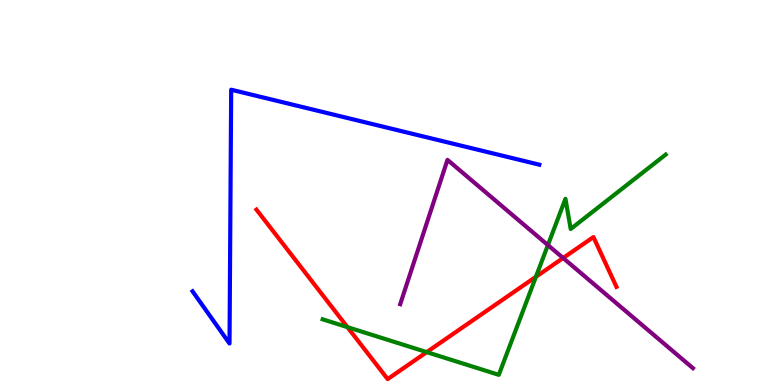[{'lines': ['blue', 'red'], 'intersections': []}, {'lines': ['green', 'red'], 'intersections': [{'x': 4.48, 'y': 1.5}, {'x': 5.51, 'y': 0.854}, {'x': 6.92, 'y': 2.81}]}, {'lines': ['purple', 'red'], 'intersections': [{'x': 7.27, 'y': 3.3}]}, {'lines': ['blue', 'green'], 'intersections': []}, {'lines': ['blue', 'purple'], 'intersections': []}, {'lines': ['green', 'purple'], 'intersections': [{'x': 7.07, 'y': 3.63}]}]